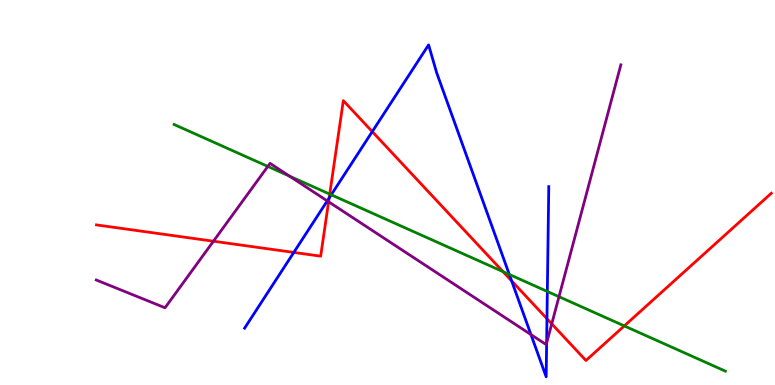[{'lines': ['blue', 'red'], 'intersections': [{'x': 3.79, 'y': 3.44}, {'x': 4.25, 'y': 4.86}, {'x': 4.8, 'y': 6.58}, {'x': 6.6, 'y': 2.7}, {'x': 7.06, 'y': 1.72}]}, {'lines': ['green', 'red'], 'intersections': [{'x': 4.25, 'y': 4.96}, {'x': 6.49, 'y': 2.94}, {'x': 8.06, 'y': 1.53}]}, {'lines': ['purple', 'red'], 'intersections': [{'x': 2.75, 'y': 3.73}, {'x': 4.24, 'y': 4.76}, {'x': 7.12, 'y': 1.59}]}, {'lines': ['blue', 'green'], 'intersections': [{'x': 4.27, 'y': 4.94}, {'x': 6.57, 'y': 2.87}, {'x': 7.06, 'y': 2.43}]}, {'lines': ['blue', 'purple'], 'intersections': [{'x': 4.22, 'y': 4.78}, {'x': 6.85, 'y': 1.31}, {'x': 7.05, 'y': 1.09}]}, {'lines': ['green', 'purple'], 'intersections': [{'x': 3.46, 'y': 5.68}, {'x': 3.73, 'y': 5.43}, {'x': 7.21, 'y': 2.29}]}]